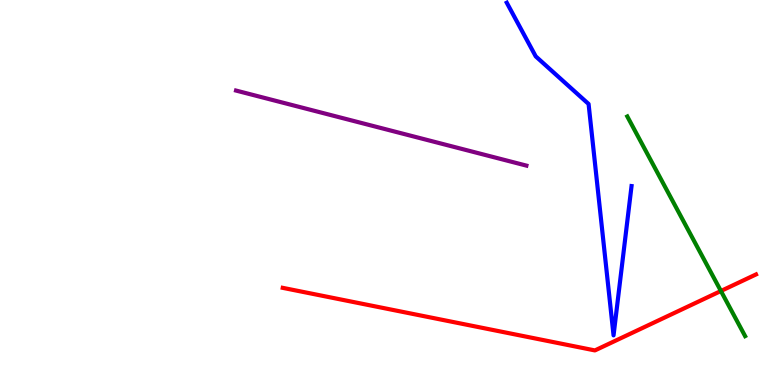[{'lines': ['blue', 'red'], 'intersections': []}, {'lines': ['green', 'red'], 'intersections': [{'x': 9.3, 'y': 2.44}]}, {'lines': ['purple', 'red'], 'intersections': []}, {'lines': ['blue', 'green'], 'intersections': []}, {'lines': ['blue', 'purple'], 'intersections': []}, {'lines': ['green', 'purple'], 'intersections': []}]